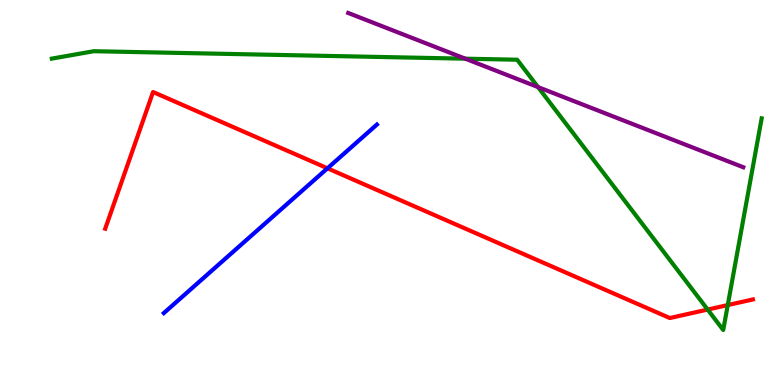[{'lines': ['blue', 'red'], 'intersections': [{'x': 4.23, 'y': 5.63}]}, {'lines': ['green', 'red'], 'intersections': [{'x': 9.13, 'y': 1.96}, {'x': 9.39, 'y': 2.08}]}, {'lines': ['purple', 'red'], 'intersections': []}, {'lines': ['blue', 'green'], 'intersections': []}, {'lines': ['blue', 'purple'], 'intersections': []}, {'lines': ['green', 'purple'], 'intersections': [{'x': 6.0, 'y': 8.48}, {'x': 6.94, 'y': 7.74}]}]